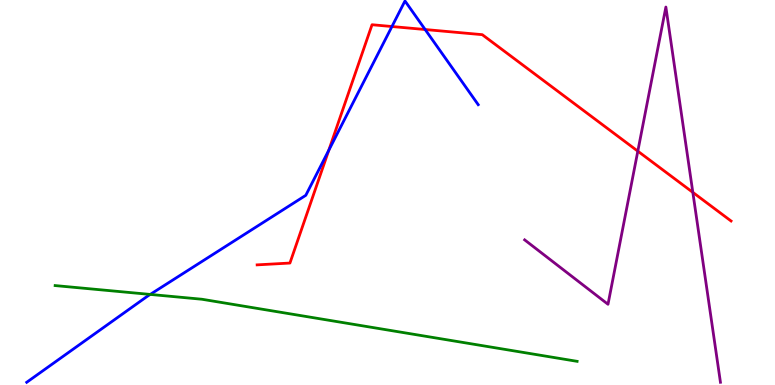[{'lines': ['blue', 'red'], 'intersections': [{'x': 4.24, 'y': 6.1}, {'x': 5.06, 'y': 9.31}, {'x': 5.49, 'y': 9.23}]}, {'lines': ['green', 'red'], 'intersections': []}, {'lines': ['purple', 'red'], 'intersections': [{'x': 8.23, 'y': 6.07}, {'x': 8.94, 'y': 5.0}]}, {'lines': ['blue', 'green'], 'intersections': [{'x': 1.94, 'y': 2.35}]}, {'lines': ['blue', 'purple'], 'intersections': []}, {'lines': ['green', 'purple'], 'intersections': []}]